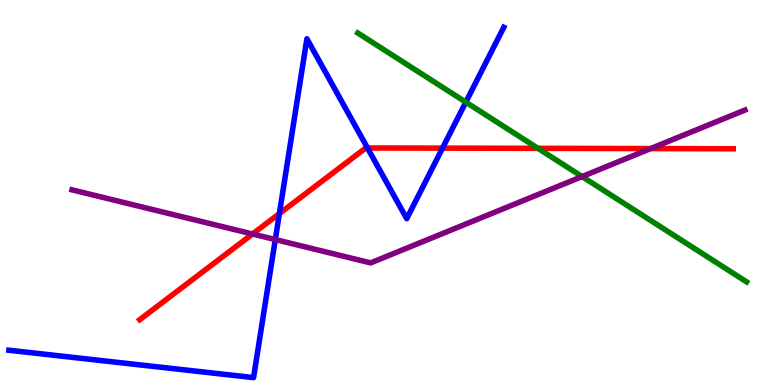[{'lines': ['blue', 'red'], 'intersections': [{'x': 3.6, 'y': 4.45}, {'x': 4.74, 'y': 6.16}, {'x': 5.71, 'y': 6.15}]}, {'lines': ['green', 'red'], 'intersections': [{'x': 6.94, 'y': 6.15}]}, {'lines': ['purple', 'red'], 'intersections': [{'x': 3.26, 'y': 3.92}, {'x': 8.4, 'y': 6.14}]}, {'lines': ['blue', 'green'], 'intersections': [{'x': 6.01, 'y': 7.35}]}, {'lines': ['blue', 'purple'], 'intersections': [{'x': 3.55, 'y': 3.78}]}, {'lines': ['green', 'purple'], 'intersections': [{'x': 7.51, 'y': 5.41}]}]